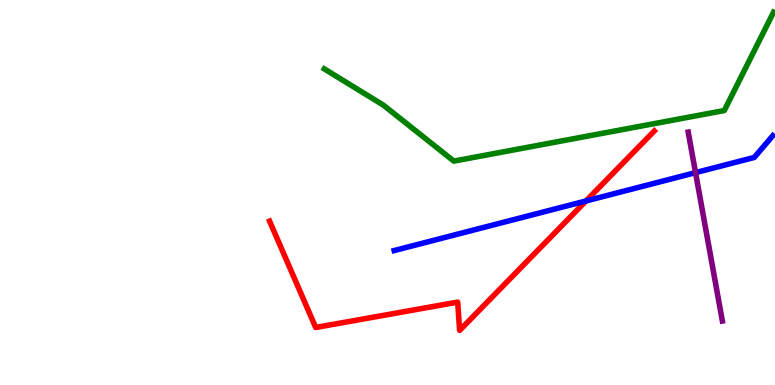[{'lines': ['blue', 'red'], 'intersections': [{'x': 7.56, 'y': 4.78}]}, {'lines': ['green', 'red'], 'intersections': []}, {'lines': ['purple', 'red'], 'intersections': []}, {'lines': ['blue', 'green'], 'intersections': []}, {'lines': ['blue', 'purple'], 'intersections': [{'x': 8.97, 'y': 5.52}]}, {'lines': ['green', 'purple'], 'intersections': []}]